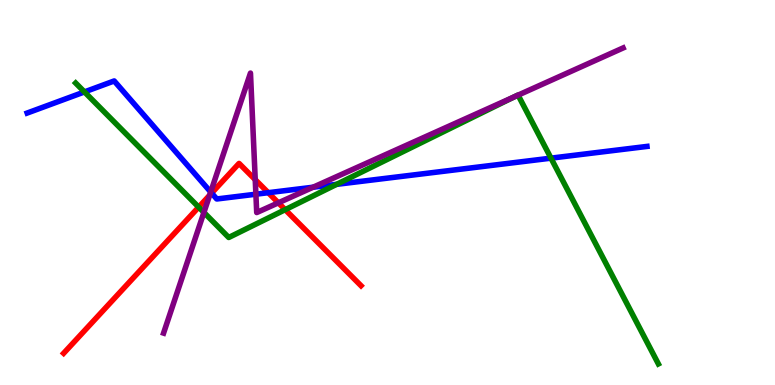[{'lines': ['blue', 'red'], 'intersections': [{'x': 2.73, 'y': 4.98}, {'x': 3.46, 'y': 4.99}]}, {'lines': ['green', 'red'], 'intersections': [{'x': 2.56, 'y': 4.62}, {'x': 3.68, 'y': 4.55}]}, {'lines': ['purple', 'red'], 'intersections': [{'x': 2.71, 'y': 4.93}, {'x': 3.29, 'y': 5.33}, {'x': 3.59, 'y': 4.73}]}, {'lines': ['blue', 'green'], 'intersections': [{'x': 1.09, 'y': 7.61}, {'x': 4.34, 'y': 5.21}, {'x': 7.11, 'y': 5.89}]}, {'lines': ['blue', 'purple'], 'intersections': [{'x': 2.72, 'y': 5.01}, {'x': 3.3, 'y': 4.96}, {'x': 4.04, 'y': 5.14}]}, {'lines': ['green', 'purple'], 'intersections': [{'x': 2.63, 'y': 4.48}, {'x': 6.64, 'y': 7.49}, {'x': 6.69, 'y': 7.53}]}]